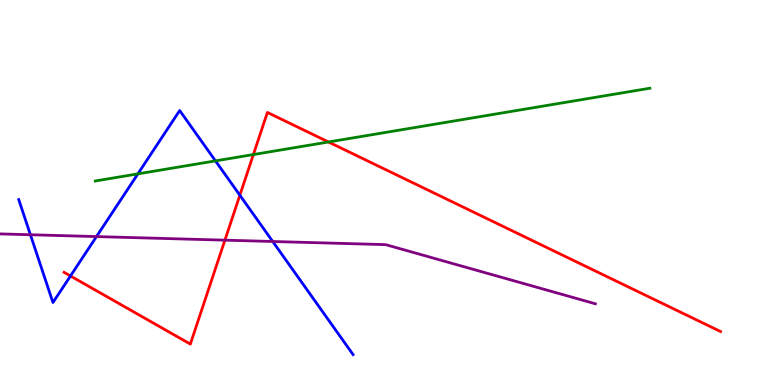[{'lines': ['blue', 'red'], 'intersections': [{'x': 0.909, 'y': 2.83}, {'x': 3.09, 'y': 4.93}]}, {'lines': ['green', 'red'], 'intersections': [{'x': 3.27, 'y': 5.99}, {'x': 4.24, 'y': 6.31}]}, {'lines': ['purple', 'red'], 'intersections': [{'x': 2.9, 'y': 3.76}]}, {'lines': ['blue', 'green'], 'intersections': [{'x': 1.78, 'y': 5.48}, {'x': 2.78, 'y': 5.82}]}, {'lines': ['blue', 'purple'], 'intersections': [{'x': 0.393, 'y': 3.9}, {'x': 1.24, 'y': 3.85}, {'x': 3.52, 'y': 3.73}]}, {'lines': ['green', 'purple'], 'intersections': []}]